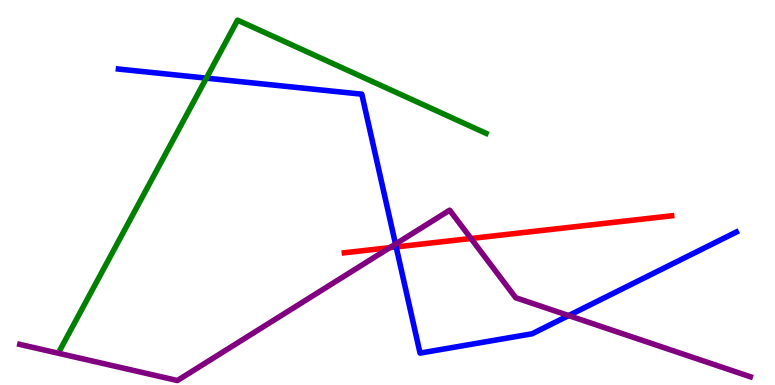[{'lines': ['blue', 'red'], 'intersections': [{'x': 5.11, 'y': 3.59}]}, {'lines': ['green', 'red'], 'intersections': []}, {'lines': ['purple', 'red'], 'intersections': [{'x': 5.03, 'y': 3.57}, {'x': 6.08, 'y': 3.81}]}, {'lines': ['blue', 'green'], 'intersections': [{'x': 2.66, 'y': 7.97}]}, {'lines': ['blue', 'purple'], 'intersections': [{'x': 5.1, 'y': 3.66}, {'x': 7.34, 'y': 1.8}]}, {'lines': ['green', 'purple'], 'intersections': []}]